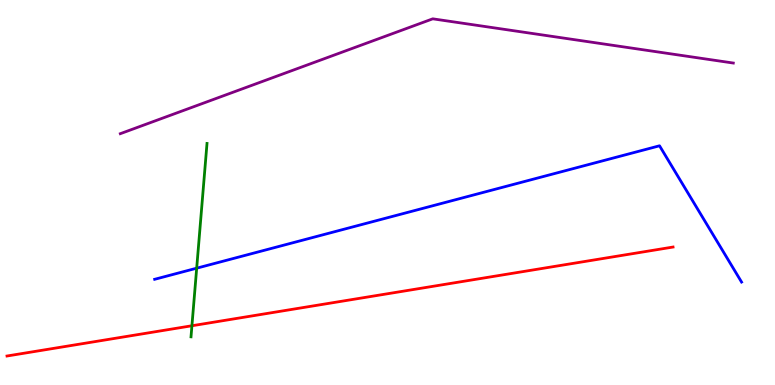[{'lines': ['blue', 'red'], 'intersections': []}, {'lines': ['green', 'red'], 'intersections': [{'x': 2.48, 'y': 1.54}]}, {'lines': ['purple', 'red'], 'intersections': []}, {'lines': ['blue', 'green'], 'intersections': [{'x': 2.54, 'y': 3.03}]}, {'lines': ['blue', 'purple'], 'intersections': []}, {'lines': ['green', 'purple'], 'intersections': []}]